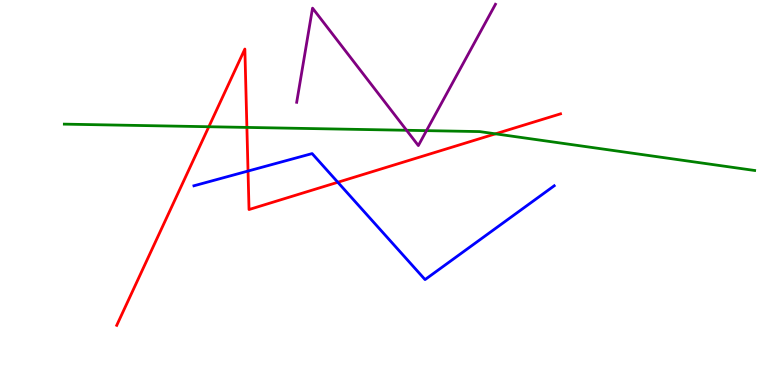[{'lines': ['blue', 'red'], 'intersections': [{'x': 3.2, 'y': 5.56}, {'x': 4.36, 'y': 5.27}]}, {'lines': ['green', 'red'], 'intersections': [{'x': 2.69, 'y': 6.71}, {'x': 3.19, 'y': 6.69}, {'x': 6.39, 'y': 6.52}]}, {'lines': ['purple', 'red'], 'intersections': []}, {'lines': ['blue', 'green'], 'intersections': []}, {'lines': ['blue', 'purple'], 'intersections': []}, {'lines': ['green', 'purple'], 'intersections': [{'x': 5.25, 'y': 6.62}, {'x': 5.5, 'y': 6.61}]}]